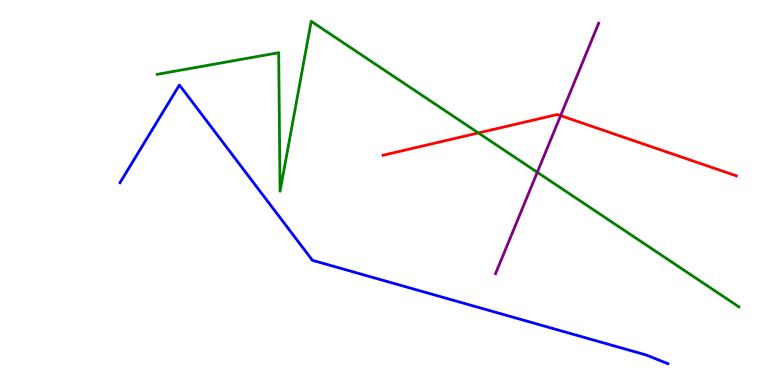[{'lines': ['blue', 'red'], 'intersections': []}, {'lines': ['green', 'red'], 'intersections': [{'x': 6.17, 'y': 6.55}]}, {'lines': ['purple', 'red'], 'intersections': [{'x': 7.23, 'y': 7.0}]}, {'lines': ['blue', 'green'], 'intersections': []}, {'lines': ['blue', 'purple'], 'intersections': []}, {'lines': ['green', 'purple'], 'intersections': [{'x': 6.93, 'y': 5.53}]}]